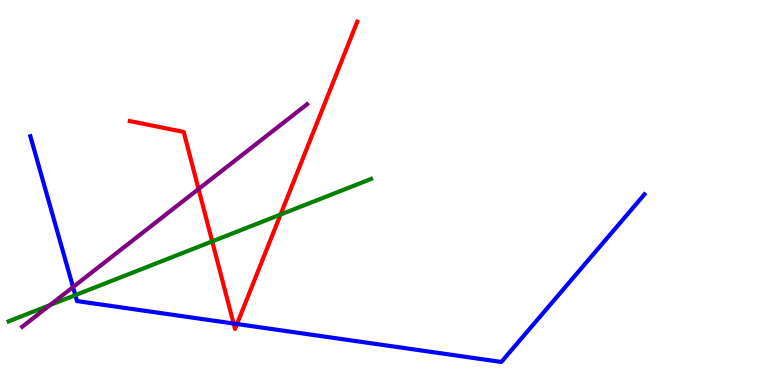[{'lines': ['blue', 'red'], 'intersections': [{'x': 3.01, 'y': 1.6}, {'x': 3.06, 'y': 1.58}]}, {'lines': ['green', 'red'], 'intersections': [{'x': 2.74, 'y': 3.73}, {'x': 3.62, 'y': 4.43}]}, {'lines': ['purple', 'red'], 'intersections': [{'x': 2.56, 'y': 5.09}]}, {'lines': ['blue', 'green'], 'intersections': [{'x': 0.972, 'y': 2.33}]}, {'lines': ['blue', 'purple'], 'intersections': [{'x': 0.943, 'y': 2.54}]}, {'lines': ['green', 'purple'], 'intersections': [{'x': 0.644, 'y': 2.08}]}]